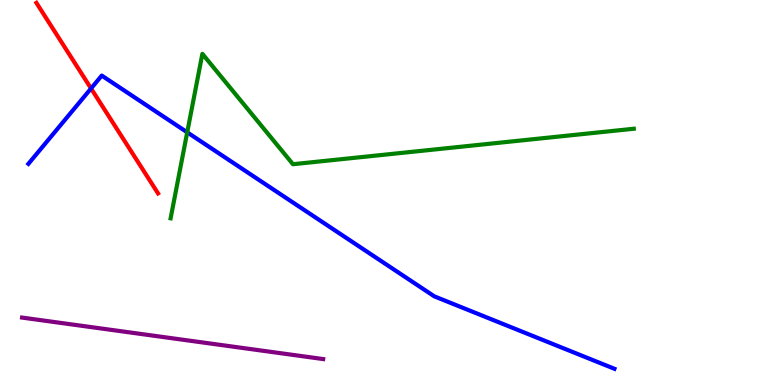[{'lines': ['blue', 'red'], 'intersections': [{'x': 1.17, 'y': 7.7}]}, {'lines': ['green', 'red'], 'intersections': []}, {'lines': ['purple', 'red'], 'intersections': []}, {'lines': ['blue', 'green'], 'intersections': [{'x': 2.42, 'y': 6.56}]}, {'lines': ['blue', 'purple'], 'intersections': []}, {'lines': ['green', 'purple'], 'intersections': []}]